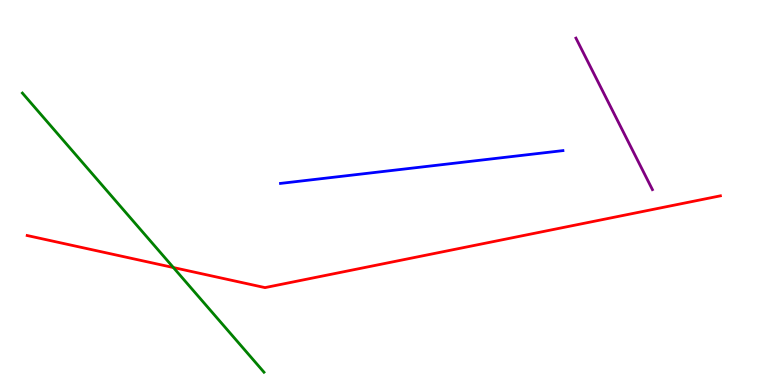[{'lines': ['blue', 'red'], 'intersections': []}, {'lines': ['green', 'red'], 'intersections': [{'x': 2.24, 'y': 3.05}]}, {'lines': ['purple', 'red'], 'intersections': []}, {'lines': ['blue', 'green'], 'intersections': []}, {'lines': ['blue', 'purple'], 'intersections': []}, {'lines': ['green', 'purple'], 'intersections': []}]